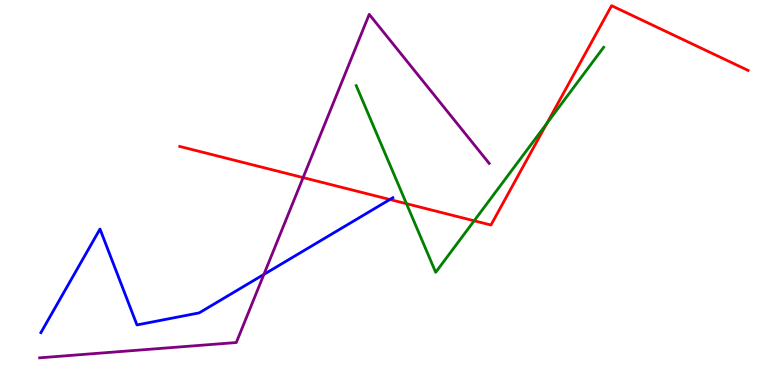[{'lines': ['blue', 'red'], 'intersections': [{'x': 5.03, 'y': 4.82}]}, {'lines': ['green', 'red'], 'intersections': [{'x': 5.24, 'y': 4.71}, {'x': 6.12, 'y': 4.27}, {'x': 7.06, 'y': 6.8}]}, {'lines': ['purple', 'red'], 'intersections': [{'x': 3.91, 'y': 5.39}]}, {'lines': ['blue', 'green'], 'intersections': []}, {'lines': ['blue', 'purple'], 'intersections': [{'x': 3.41, 'y': 2.87}]}, {'lines': ['green', 'purple'], 'intersections': []}]